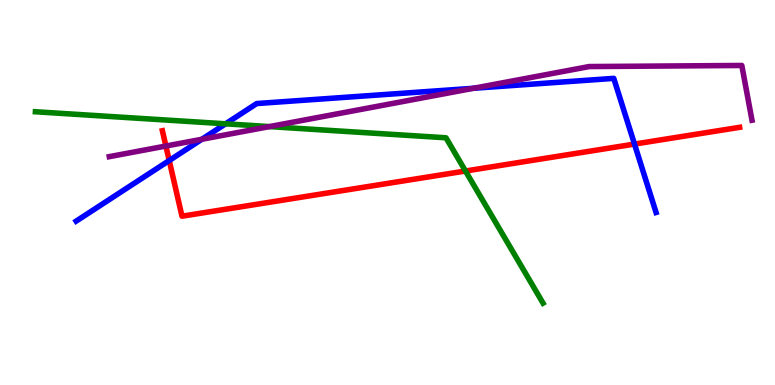[{'lines': ['blue', 'red'], 'intersections': [{'x': 2.18, 'y': 5.83}, {'x': 8.19, 'y': 6.26}]}, {'lines': ['green', 'red'], 'intersections': [{'x': 6.01, 'y': 5.56}]}, {'lines': ['purple', 'red'], 'intersections': [{'x': 2.14, 'y': 6.21}]}, {'lines': ['blue', 'green'], 'intersections': [{'x': 2.91, 'y': 6.78}]}, {'lines': ['blue', 'purple'], 'intersections': [{'x': 2.6, 'y': 6.38}, {'x': 6.11, 'y': 7.71}]}, {'lines': ['green', 'purple'], 'intersections': [{'x': 3.48, 'y': 6.71}]}]